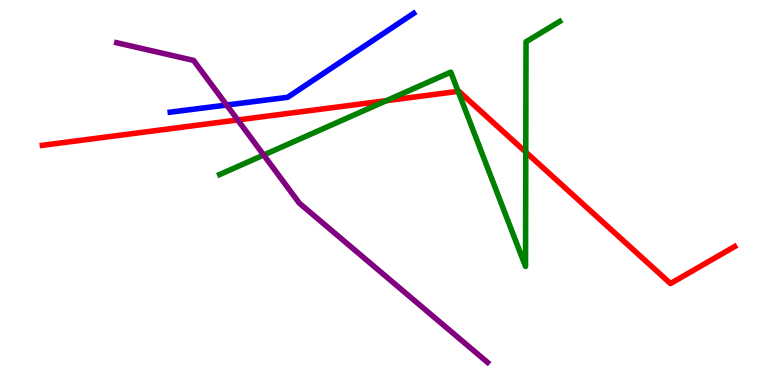[{'lines': ['blue', 'red'], 'intersections': []}, {'lines': ['green', 'red'], 'intersections': [{'x': 4.99, 'y': 7.39}, {'x': 5.91, 'y': 7.63}, {'x': 6.78, 'y': 6.05}]}, {'lines': ['purple', 'red'], 'intersections': [{'x': 3.07, 'y': 6.88}]}, {'lines': ['blue', 'green'], 'intersections': []}, {'lines': ['blue', 'purple'], 'intersections': [{'x': 2.92, 'y': 7.27}]}, {'lines': ['green', 'purple'], 'intersections': [{'x': 3.4, 'y': 5.97}]}]